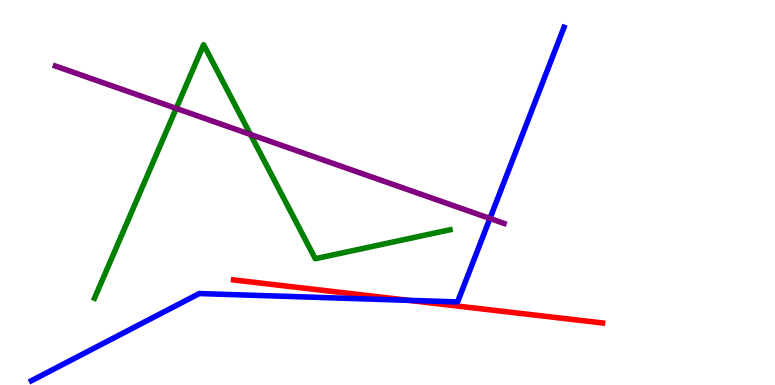[{'lines': ['blue', 'red'], 'intersections': [{'x': 5.27, 'y': 2.2}]}, {'lines': ['green', 'red'], 'intersections': []}, {'lines': ['purple', 'red'], 'intersections': []}, {'lines': ['blue', 'green'], 'intersections': []}, {'lines': ['blue', 'purple'], 'intersections': [{'x': 6.32, 'y': 4.33}]}, {'lines': ['green', 'purple'], 'intersections': [{'x': 2.27, 'y': 7.18}, {'x': 3.23, 'y': 6.51}]}]